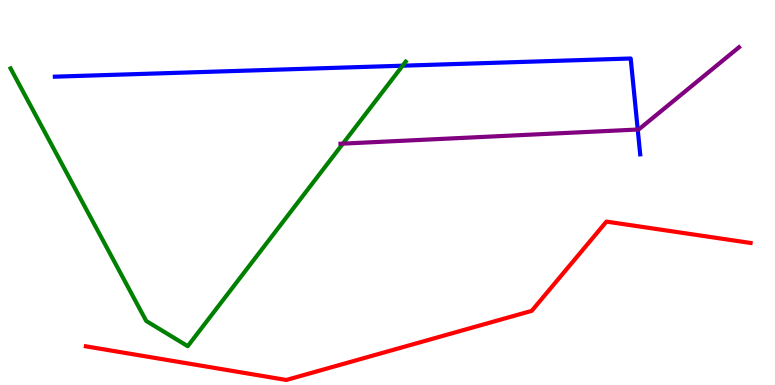[{'lines': ['blue', 'red'], 'intersections': []}, {'lines': ['green', 'red'], 'intersections': []}, {'lines': ['purple', 'red'], 'intersections': []}, {'lines': ['blue', 'green'], 'intersections': [{'x': 5.19, 'y': 8.29}]}, {'lines': ['blue', 'purple'], 'intersections': [{'x': 8.23, 'y': 6.64}]}, {'lines': ['green', 'purple'], 'intersections': [{'x': 4.42, 'y': 6.27}]}]